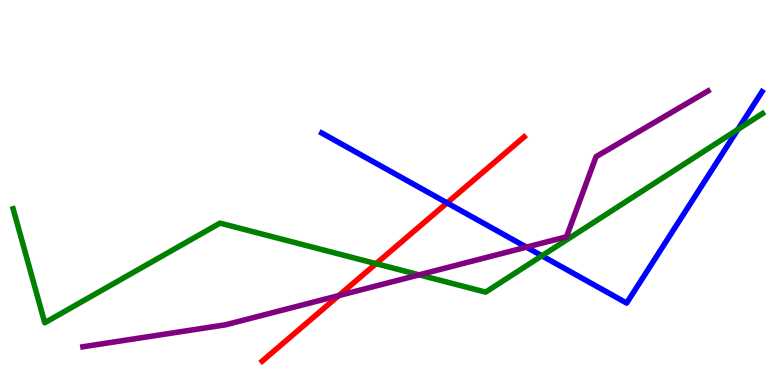[{'lines': ['blue', 'red'], 'intersections': [{'x': 5.77, 'y': 4.73}]}, {'lines': ['green', 'red'], 'intersections': [{'x': 4.85, 'y': 3.15}]}, {'lines': ['purple', 'red'], 'intersections': [{'x': 4.37, 'y': 2.32}]}, {'lines': ['blue', 'green'], 'intersections': [{'x': 6.99, 'y': 3.36}, {'x': 9.52, 'y': 6.64}]}, {'lines': ['blue', 'purple'], 'intersections': [{'x': 6.79, 'y': 3.58}]}, {'lines': ['green', 'purple'], 'intersections': [{'x': 5.41, 'y': 2.86}]}]